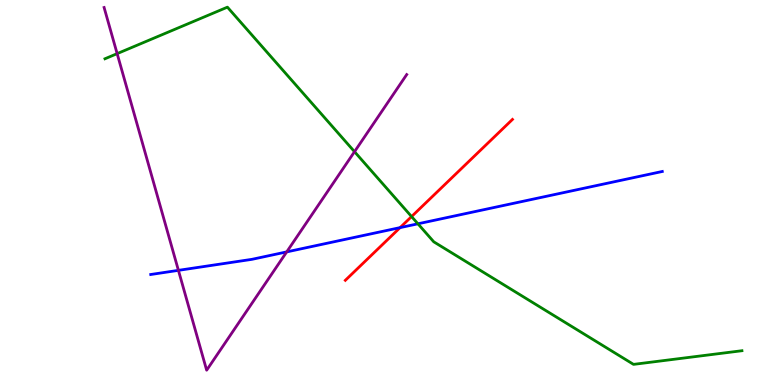[{'lines': ['blue', 'red'], 'intersections': [{'x': 5.16, 'y': 4.09}]}, {'lines': ['green', 'red'], 'intersections': [{'x': 5.31, 'y': 4.37}]}, {'lines': ['purple', 'red'], 'intersections': []}, {'lines': ['blue', 'green'], 'intersections': [{'x': 5.39, 'y': 4.19}]}, {'lines': ['blue', 'purple'], 'intersections': [{'x': 2.3, 'y': 2.98}, {'x': 3.7, 'y': 3.46}]}, {'lines': ['green', 'purple'], 'intersections': [{'x': 1.51, 'y': 8.61}, {'x': 4.57, 'y': 6.06}]}]